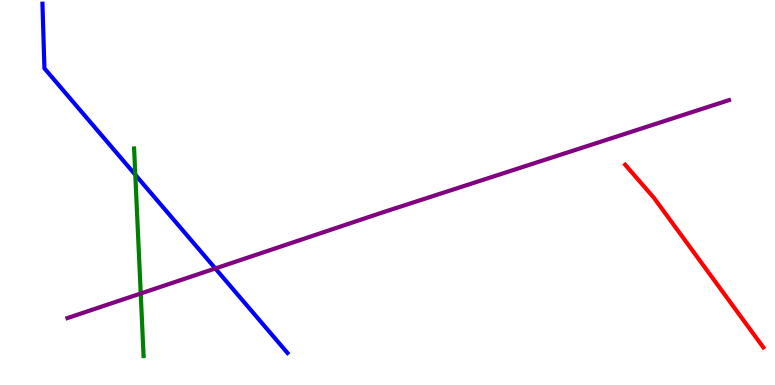[{'lines': ['blue', 'red'], 'intersections': []}, {'lines': ['green', 'red'], 'intersections': []}, {'lines': ['purple', 'red'], 'intersections': []}, {'lines': ['blue', 'green'], 'intersections': [{'x': 1.75, 'y': 5.46}]}, {'lines': ['blue', 'purple'], 'intersections': [{'x': 2.78, 'y': 3.03}]}, {'lines': ['green', 'purple'], 'intersections': [{'x': 1.82, 'y': 2.38}]}]